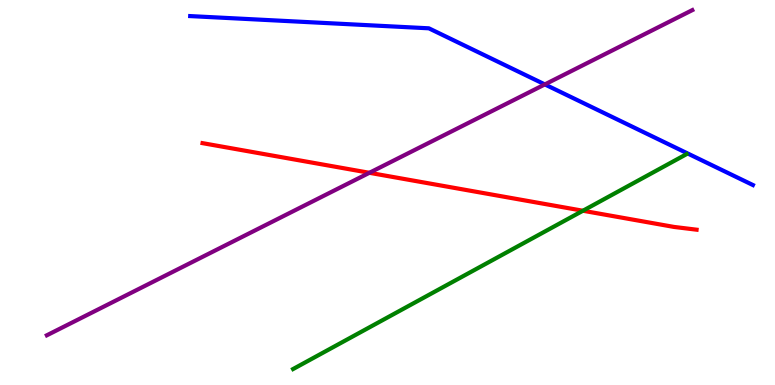[{'lines': ['blue', 'red'], 'intersections': []}, {'lines': ['green', 'red'], 'intersections': [{'x': 7.52, 'y': 4.53}]}, {'lines': ['purple', 'red'], 'intersections': [{'x': 4.77, 'y': 5.51}]}, {'lines': ['blue', 'green'], 'intersections': []}, {'lines': ['blue', 'purple'], 'intersections': [{'x': 7.03, 'y': 7.81}]}, {'lines': ['green', 'purple'], 'intersections': []}]